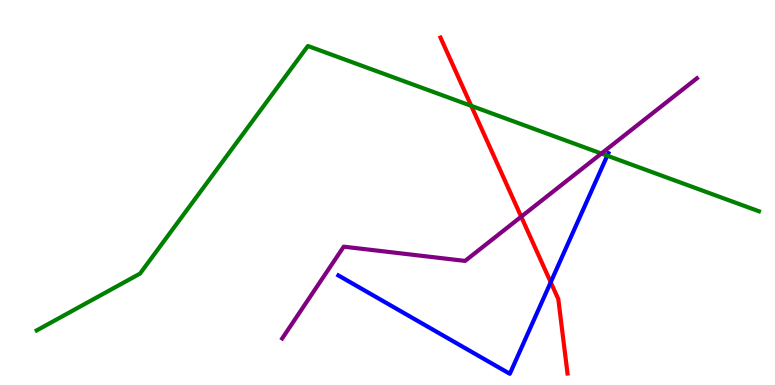[{'lines': ['blue', 'red'], 'intersections': [{'x': 7.11, 'y': 2.67}]}, {'lines': ['green', 'red'], 'intersections': [{'x': 6.08, 'y': 7.25}]}, {'lines': ['purple', 'red'], 'intersections': [{'x': 6.73, 'y': 4.37}]}, {'lines': ['blue', 'green'], 'intersections': [{'x': 7.84, 'y': 5.96}]}, {'lines': ['blue', 'purple'], 'intersections': []}, {'lines': ['green', 'purple'], 'intersections': [{'x': 7.76, 'y': 6.01}]}]